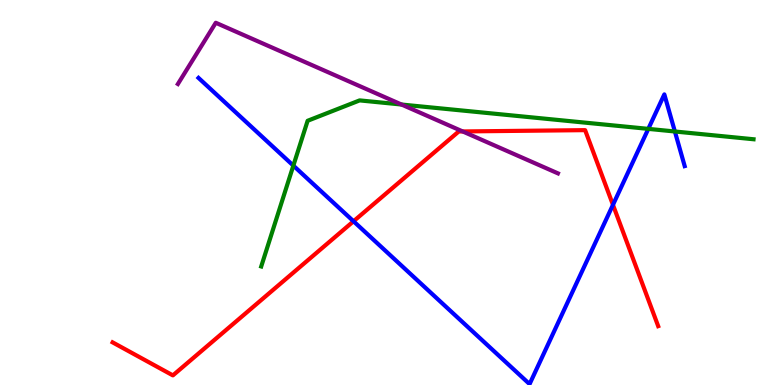[{'lines': ['blue', 'red'], 'intersections': [{'x': 4.56, 'y': 4.25}, {'x': 7.91, 'y': 4.68}]}, {'lines': ['green', 'red'], 'intersections': []}, {'lines': ['purple', 'red'], 'intersections': [{'x': 5.97, 'y': 6.59}]}, {'lines': ['blue', 'green'], 'intersections': [{'x': 3.79, 'y': 5.7}, {'x': 8.37, 'y': 6.65}, {'x': 8.71, 'y': 6.58}]}, {'lines': ['blue', 'purple'], 'intersections': []}, {'lines': ['green', 'purple'], 'intersections': [{'x': 5.18, 'y': 7.28}]}]